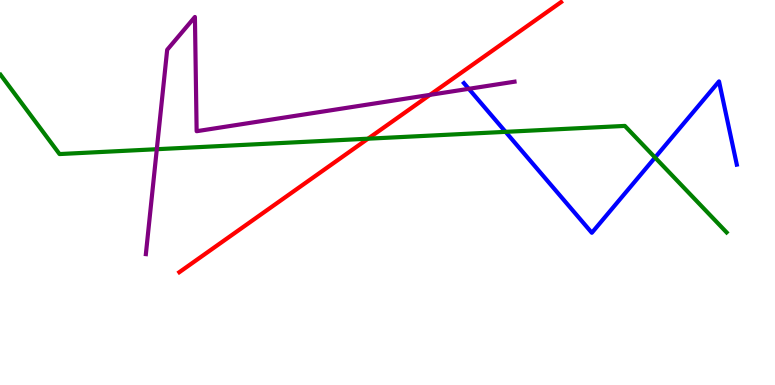[{'lines': ['blue', 'red'], 'intersections': []}, {'lines': ['green', 'red'], 'intersections': [{'x': 4.75, 'y': 6.4}]}, {'lines': ['purple', 'red'], 'intersections': [{'x': 5.55, 'y': 7.54}]}, {'lines': ['blue', 'green'], 'intersections': [{'x': 6.52, 'y': 6.58}, {'x': 8.45, 'y': 5.91}]}, {'lines': ['blue', 'purple'], 'intersections': [{'x': 6.05, 'y': 7.69}]}, {'lines': ['green', 'purple'], 'intersections': [{'x': 2.02, 'y': 6.12}]}]